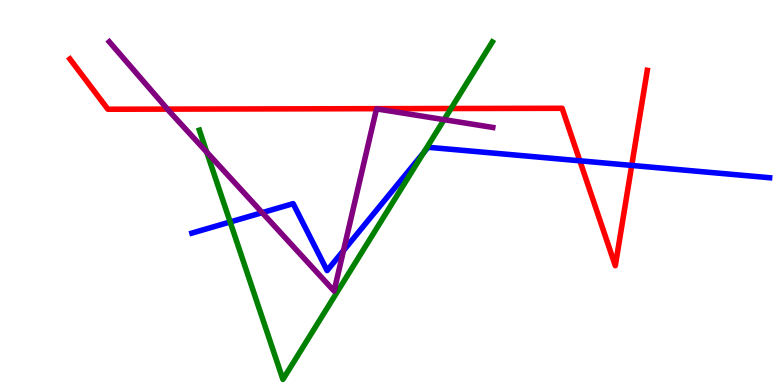[{'lines': ['blue', 'red'], 'intersections': [{'x': 7.48, 'y': 5.82}, {'x': 8.15, 'y': 5.7}]}, {'lines': ['green', 'red'], 'intersections': [{'x': 5.82, 'y': 7.18}]}, {'lines': ['purple', 'red'], 'intersections': [{'x': 2.16, 'y': 7.17}]}, {'lines': ['blue', 'green'], 'intersections': [{'x': 2.97, 'y': 4.23}, {'x': 5.47, 'y': 6.03}]}, {'lines': ['blue', 'purple'], 'intersections': [{'x': 3.38, 'y': 4.48}, {'x': 4.43, 'y': 3.49}]}, {'lines': ['green', 'purple'], 'intersections': [{'x': 2.67, 'y': 6.05}, {'x': 5.73, 'y': 6.89}]}]